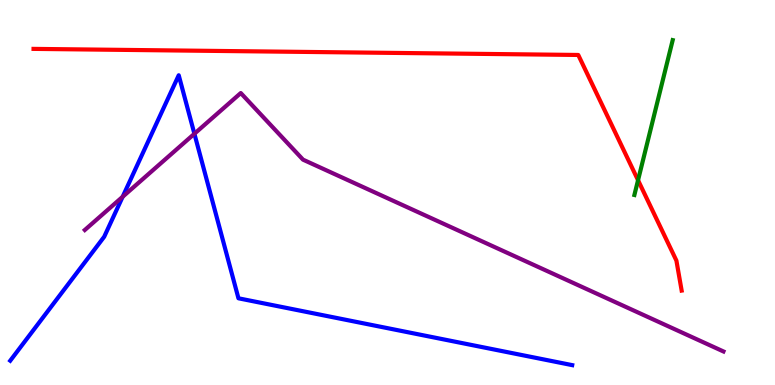[{'lines': ['blue', 'red'], 'intersections': []}, {'lines': ['green', 'red'], 'intersections': [{'x': 8.23, 'y': 5.32}]}, {'lines': ['purple', 'red'], 'intersections': []}, {'lines': ['blue', 'green'], 'intersections': []}, {'lines': ['blue', 'purple'], 'intersections': [{'x': 1.58, 'y': 4.89}, {'x': 2.51, 'y': 6.53}]}, {'lines': ['green', 'purple'], 'intersections': []}]